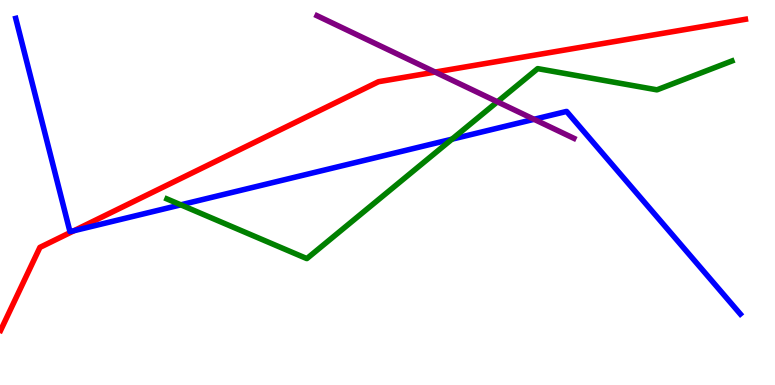[{'lines': ['blue', 'red'], 'intersections': [{'x': 0.956, 'y': 4.01}]}, {'lines': ['green', 'red'], 'intersections': []}, {'lines': ['purple', 'red'], 'intersections': [{'x': 5.61, 'y': 8.13}]}, {'lines': ['blue', 'green'], 'intersections': [{'x': 2.33, 'y': 4.68}, {'x': 5.83, 'y': 6.38}]}, {'lines': ['blue', 'purple'], 'intersections': [{'x': 6.89, 'y': 6.9}]}, {'lines': ['green', 'purple'], 'intersections': [{'x': 6.42, 'y': 7.36}]}]